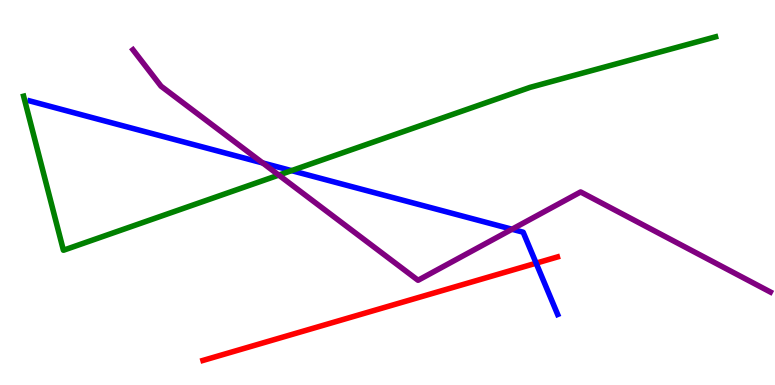[{'lines': ['blue', 'red'], 'intersections': [{'x': 6.92, 'y': 3.16}]}, {'lines': ['green', 'red'], 'intersections': []}, {'lines': ['purple', 'red'], 'intersections': []}, {'lines': ['blue', 'green'], 'intersections': [{'x': 3.76, 'y': 5.57}]}, {'lines': ['blue', 'purple'], 'intersections': [{'x': 3.39, 'y': 5.77}, {'x': 6.61, 'y': 4.05}]}, {'lines': ['green', 'purple'], 'intersections': [{'x': 3.6, 'y': 5.45}]}]